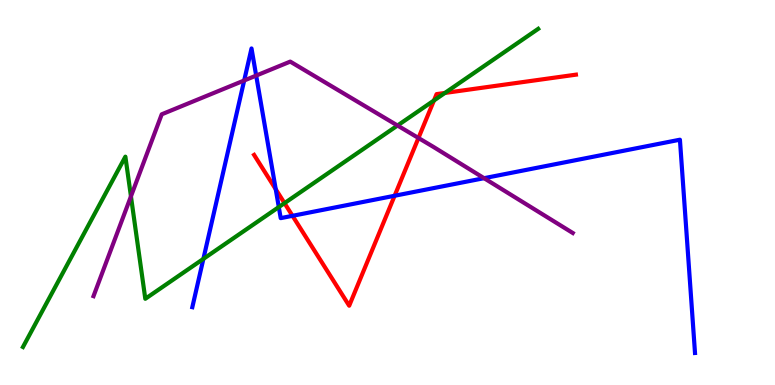[{'lines': ['blue', 'red'], 'intersections': [{'x': 3.56, 'y': 5.09}, {'x': 3.77, 'y': 4.39}, {'x': 5.09, 'y': 4.92}]}, {'lines': ['green', 'red'], 'intersections': [{'x': 3.67, 'y': 4.72}, {'x': 5.6, 'y': 7.39}, {'x': 5.74, 'y': 7.59}]}, {'lines': ['purple', 'red'], 'intersections': [{'x': 5.4, 'y': 6.42}]}, {'lines': ['blue', 'green'], 'intersections': [{'x': 2.62, 'y': 3.28}, {'x': 3.6, 'y': 4.62}]}, {'lines': ['blue', 'purple'], 'intersections': [{'x': 3.15, 'y': 7.91}, {'x': 3.31, 'y': 8.04}, {'x': 6.25, 'y': 5.37}]}, {'lines': ['green', 'purple'], 'intersections': [{'x': 1.69, 'y': 4.9}, {'x': 5.13, 'y': 6.74}]}]